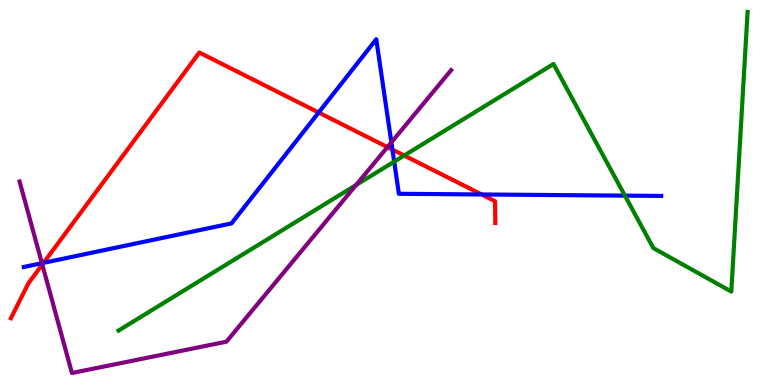[{'lines': ['blue', 'red'], 'intersections': [{'x': 0.562, 'y': 3.17}, {'x': 4.11, 'y': 7.08}, {'x': 5.06, 'y': 6.11}, {'x': 6.22, 'y': 4.95}]}, {'lines': ['green', 'red'], 'intersections': [{'x': 5.22, 'y': 5.96}]}, {'lines': ['purple', 'red'], 'intersections': [{'x': 0.546, 'y': 3.13}, {'x': 5.0, 'y': 6.18}]}, {'lines': ['blue', 'green'], 'intersections': [{'x': 5.09, 'y': 5.8}, {'x': 8.06, 'y': 4.92}]}, {'lines': ['blue', 'purple'], 'intersections': [{'x': 0.541, 'y': 3.16}, {'x': 5.05, 'y': 6.3}]}, {'lines': ['green', 'purple'], 'intersections': [{'x': 4.59, 'y': 5.19}]}]